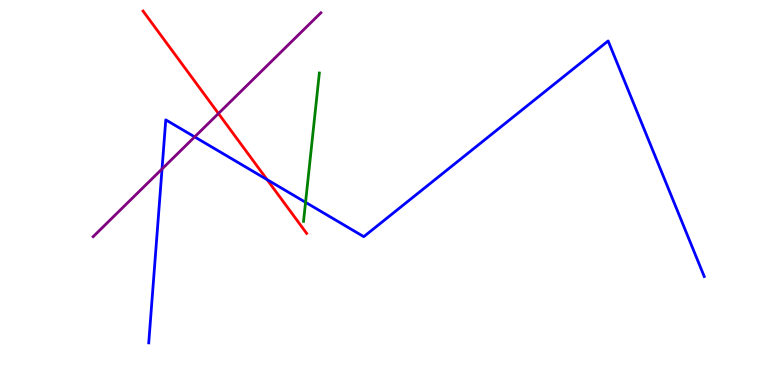[{'lines': ['blue', 'red'], 'intersections': [{'x': 3.45, 'y': 5.33}]}, {'lines': ['green', 'red'], 'intersections': []}, {'lines': ['purple', 'red'], 'intersections': [{'x': 2.82, 'y': 7.05}]}, {'lines': ['blue', 'green'], 'intersections': [{'x': 3.94, 'y': 4.74}]}, {'lines': ['blue', 'purple'], 'intersections': [{'x': 2.09, 'y': 5.61}, {'x': 2.51, 'y': 6.44}]}, {'lines': ['green', 'purple'], 'intersections': []}]